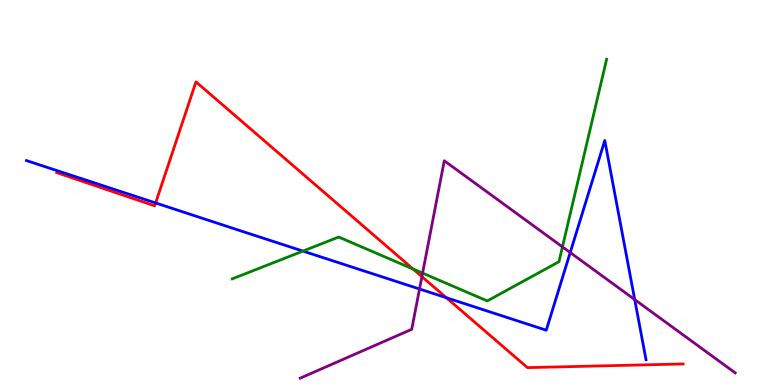[{'lines': ['blue', 'red'], 'intersections': [{'x': 2.01, 'y': 4.73}, {'x': 5.76, 'y': 2.27}]}, {'lines': ['green', 'red'], 'intersections': [{'x': 5.33, 'y': 3.01}]}, {'lines': ['purple', 'red'], 'intersections': [{'x': 5.44, 'y': 2.81}]}, {'lines': ['blue', 'green'], 'intersections': [{'x': 3.91, 'y': 3.48}]}, {'lines': ['blue', 'purple'], 'intersections': [{'x': 5.41, 'y': 2.49}, {'x': 7.36, 'y': 3.44}, {'x': 8.19, 'y': 2.22}]}, {'lines': ['green', 'purple'], 'intersections': [{'x': 5.45, 'y': 2.91}, {'x': 7.26, 'y': 3.59}]}]